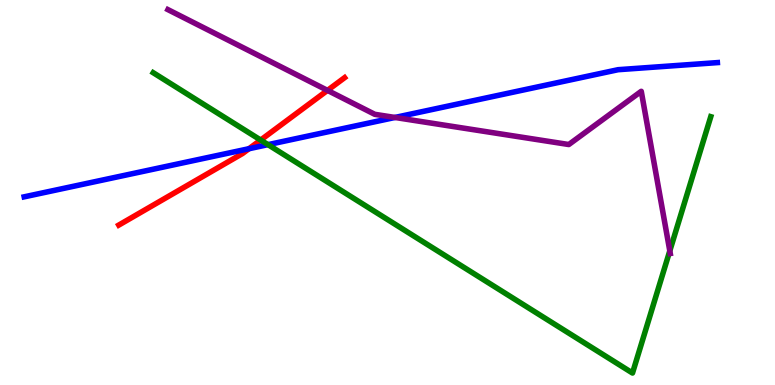[{'lines': ['blue', 'red'], 'intersections': [{'x': 3.21, 'y': 6.14}]}, {'lines': ['green', 'red'], 'intersections': [{'x': 3.36, 'y': 6.36}]}, {'lines': ['purple', 'red'], 'intersections': [{'x': 4.23, 'y': 7.65}]}, {'lines': ['blue', 'green'], 'intersections': [{'x': 3.46, 'y': 6.24}]}, {'lines': ['blue', 'purple'], 'intersections': [{'x': 5.1, 'y': 6.95}]}, {'lines': ['green', 'purple'], 'intersections': [{'x': 8.64, 'y': 3.48}]}]